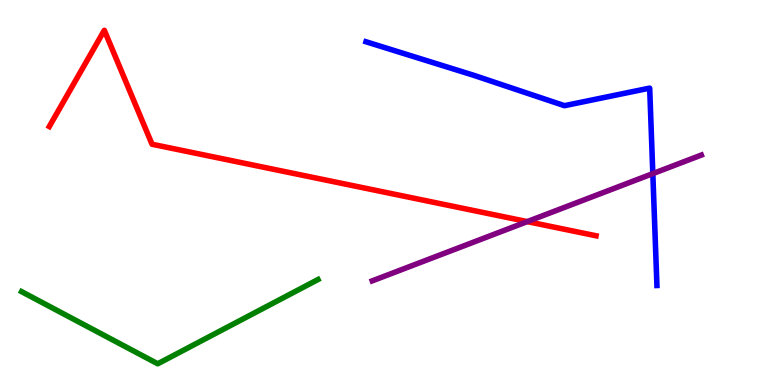[{'lines': ['blue', 'red'], 'intersections': []}, {'lines': ['green', 'red'], 'intersections': []}, {'lines': ['purple', 'red'], 'intersections': [{'x': 6.8, 'y': 4.24}]}, {'lines': ['blue', 'green'], 'intersections': []}, {'lines': ['blue', 'purple'], 'intersections': [{'x': 8.42, 'y': 5.49}]}, {'lines': ['green', 'purple'], 'intersections': []}]